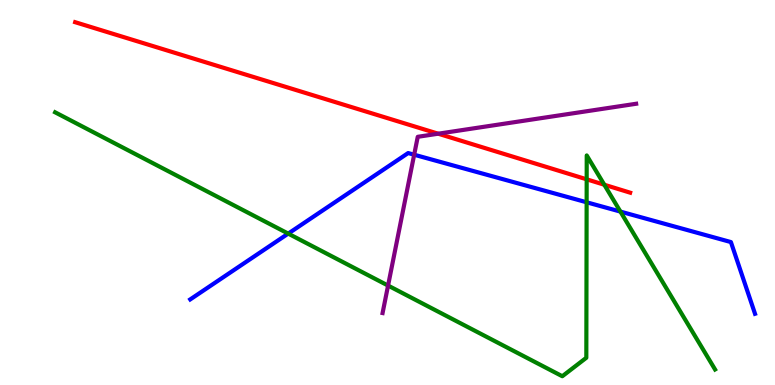[{'lines': ['blue', 'red'], 'intersections': []}, {'lines': ['green', 'red'], 'intersections': [{'x': 7.57, 'y': 5.34}, {'x': 7.8, 'y': 5.2}]}, {'lines': ['purple', 'red'], 'intersections': [{'x': 5.65, 'y': 6.53}]}, {'lines': ['blue', 'green'], 'intersections': [{'x': 3.72, 'y': 3.93}, {'x': 7.57, 'y': 4.75}, {'x': 8.01, 'y': 4.5}]}, {'lines': ['blue', 'purple'], 'intersections': [{'x': 5.34, 'y': 5.98}]}, {'lines': ['green', 'purple'], 'intersections': [{'x': 5.01, 'y': 2.58}]}]